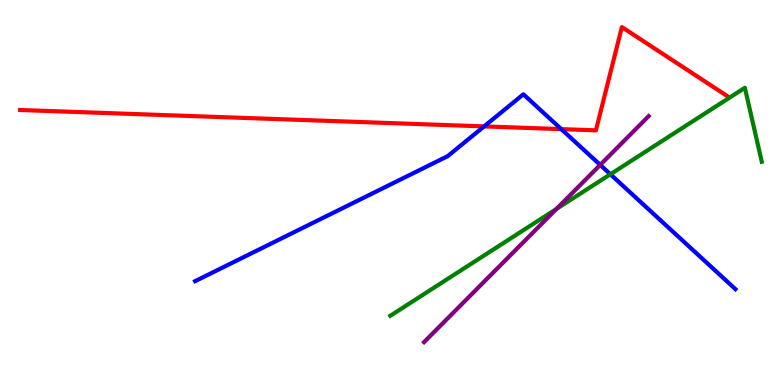[{'lines': ['blue', 'red'], 'intersections': [{'x': 6.25, 'y': 6.72}, {'x': 7.24, 'y': 6.65}]}, {'lines': ['green', 'red'], 'intersections': []}, {'lines': ['purple', 'red'], 'intersections': []}, {'lines': ['blue', 'green'], 'intersections': [{'x': 7.88, 'y': 5.47}]}, {'lines': ['blue', 'purple'], 'intersections': [{'x': 7.74, 'y': 5.72}]}, {'lines': ['green', 'purple'], 'intersections': [{'x': 7.18, 'y': 4.57}]}]